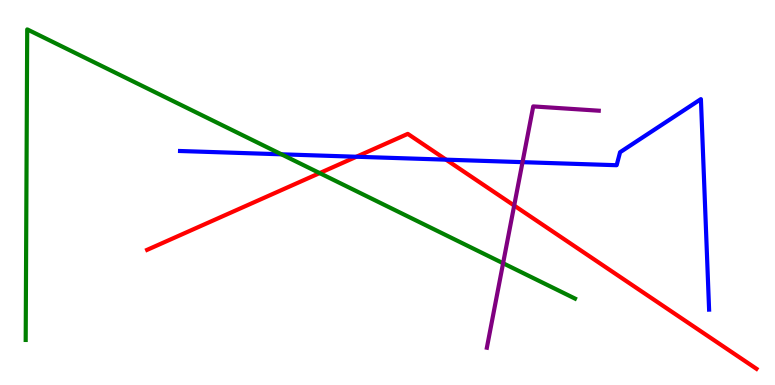[{'lines': ['blue', 'red'], 'intersections': [{'x': 4.6, 'y': 5.93}, {'x': 5.76, 'y': 5.85}]}, {'lines': ['green', 'red'], 'intersections': [{'x': 4.12, 'y': 5.5}]}, {'lines': ['purple', 'red'], 'intersections': [{'x': 6.63, 'y': 4.66}]}, {'lines': ['blue', 'green'], 'intersections': [{'x': 3.63, 'y': 5.99}]}, {'lines': ['blue', 'purple'], 'intersections': [{'x': 6.74, 'y': 5.79}]}, {'lines': ['green', 'purple'], 'intersections': [{'x': 6.49, 'y': 3.16}]}]